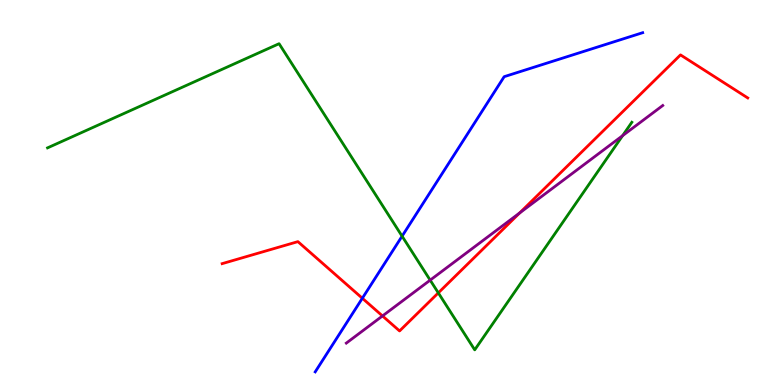[{'lines': ['blue', 'red'], 'intersections': [{'x': 4.68, 'y': 2.25}]}, {'lines': ['green', 'red'], 'intersections': [{'x': 5.66, 'y': 2.39}]}, {'lines': ['purple', 'red'], 'intersections': [{'x': 4.94, 'y': 1.79}, {'x': 6.7, 'y': 4.47}]}, {'lines': ['blue', 'green'], 'intersections': [{'x': 5.19, 'y': 3.87}]}, {'lines': ['blue', 'purple'], 'intersections': []}, {'lines': ['green', 'purple'], 'intersections': [{'x': 5.55, 'y': 2.72}, {'x': 8.03, 'y': 6.48}]}]